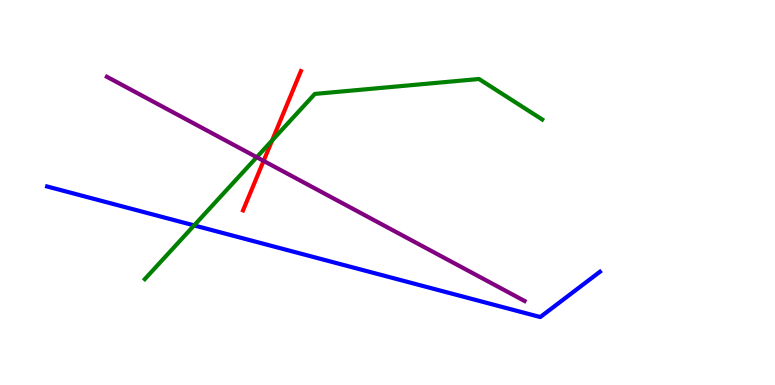[{'lines': ['blue', 'red'], 'intersections': []}, {'lines': ['green', 'red'], 'intersections': [{'x': 3.51, 'y': 6.35}]}, {'lines': ['purple', 'red'], 'intersections': [{'x': 3.4, 'y': 5.82}]}, {'lines': ['blue', 'green'], 'intersections': [{'x': 2.5, 'y': 4.15}]}, {'lines': ['blue', 'purple'], 'intersections': []}, {'lines': ['green', 'purple'], 'intersections': [{'x': 3.31, 'y': 5.92}]}]